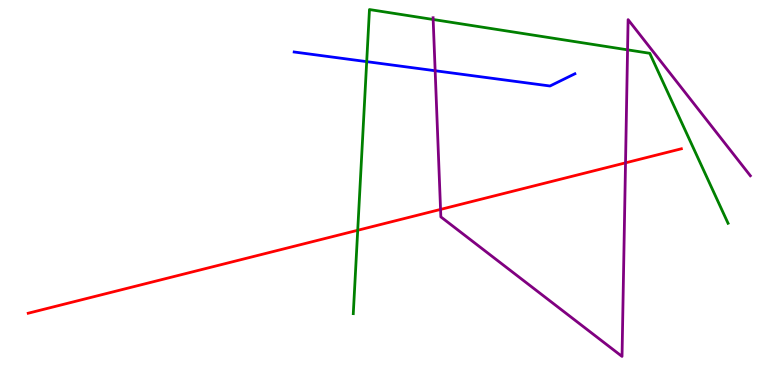[{'lines': ['blue', 'red'], 'intersections': []}, {'lines': ['green', 'red'], 'intersections': [{'x': 4.62, 'y': 4.02}]}, {'lines': ['purple', 'red'], 'intersections': [{'x': 5.68, 'y': 4.56}, {'x': 8.07, 'y': 5.77}]}, {'lines': ['blue', 'green'], 'intersections': [{'x': 4.73, 'y': 8.4}]}, {'lines': ['blue', 'purple'], 'intersections': [{'x': 5.61, 'y': 8.16}]}, {'lines': ['green', 'purple'], 'intersections': [{'x': 5.59, 'y': 9.49}, {'x': 8.1, 'y': 8.71}]}]